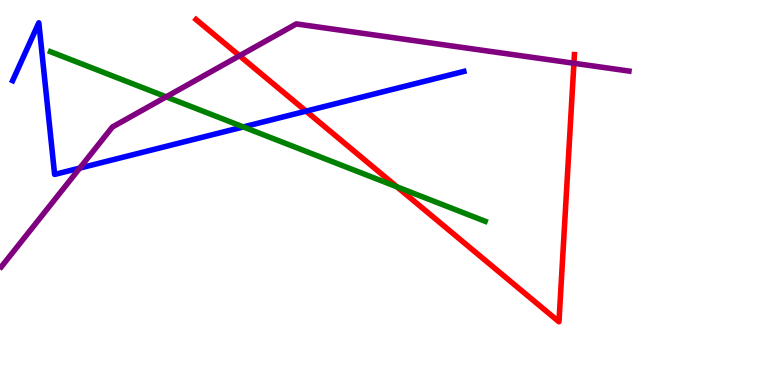[{'lines': ['blue', 'red'], 'intersections': [{'x': 3.95, 'y': 7.11}]}, {'lines': ['green', 'red'], 'intersections': [{'x': 5.12, 'y': 5.15}]}, {'lines': ['purple', 'red'], 'intersections': [{'x': 3.09, 'y': 8.55}, {'x': 7.41, 'y': 8.36}]}, {'lines': ['blue', 'green'], 'intersections': [{'x': 3.14, 'y': 6.7}]}, {'lines': ['blue', 'purple'], 'intersections': [{'x': 1.03, 'y': 5.63}]}, {'lines': ['green', 'purple'], 'intersections': [{'x': 2.14, 'y': 7.48}]}]